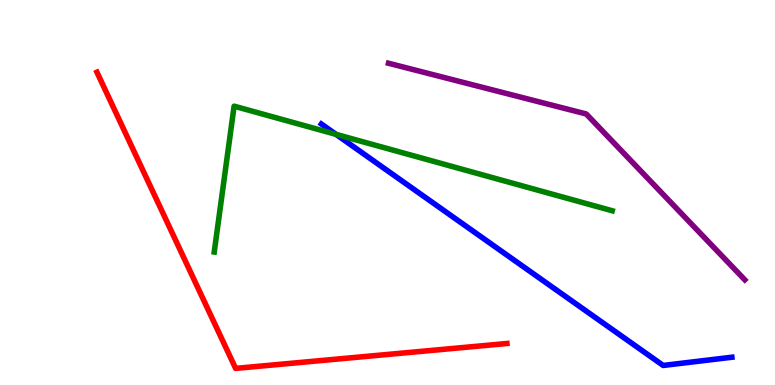[{'lines': ['blue', 'red'], 'intersections': []}, {'lines': ['green', 'red'], 'intersections': []}, {'lines': ['purple', 'red'], 'intersections': []}, {'lines': ['blue', 'green'], 'intersections': [{'x': 4.34, 'y': 6.51}]}, {'lines': ['blue', 'purple'], 'intersections': []}, {'lines': ['green', 'purple'], 'intersections': []}]